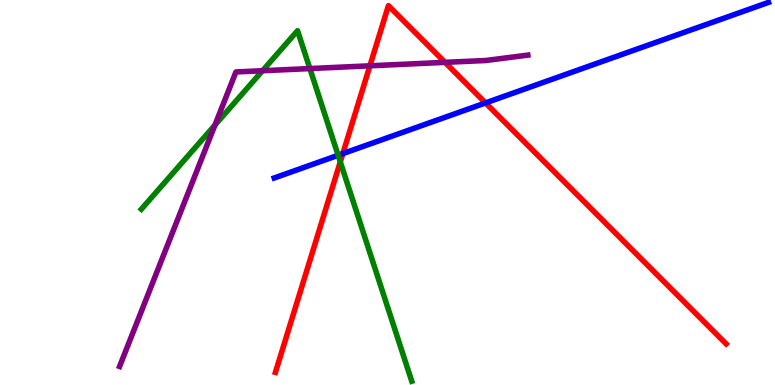[{'lines': ['blue', 'red'], 'intersections': [{'x': 4.42, 'y': 6.01}, {'x': 6.26, 'y': 7.33}]}, {'lines': ['green', 'red'], 'intersections': [{'x': 4.39, 'y': 5.8}]}, {'lines': ['purple', 'red'], 'intersections': [{'x': 4.77, 'y': 8.29}, {'x': 5.74, 'y': 8.38}]}, {'lines': ['blue', 'green'], 'intersections': [{'x': 4.36, 'y': 5.97}]}, {'lines': ['blue', 'purple'], 'intersections': []}, {'lines': ['green', 'purple'], 'intersections': [{'x': 2.77, 'y': 6.75}, {'x': 3.39, 'y': 8.16}, {'x': 4.0, 'y': 8.22}]}]